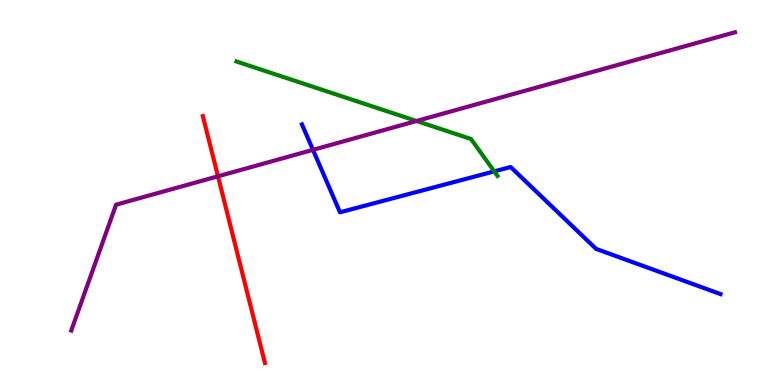[{'lines': ['blue', 'red'], 'intersections': []}, {'lines': ['green', 'red'], 'intersections': []}, {'lines': ['purple', 'red'], 'intersections': [{'x': 2.81, 'y': 5.42}]}, {'lines': ['blue', 'green'], 'intersections': [{'x': 6.38, 'y': 5.55}]}, {'lines': ['blue', 'purple'], 'intersections': [{'x': 4.04, 'y': 6.11}]}, {'lines': ['green', 'purple'], 'intersections': [{'x': 5.37, 'y': 6.86}]}]